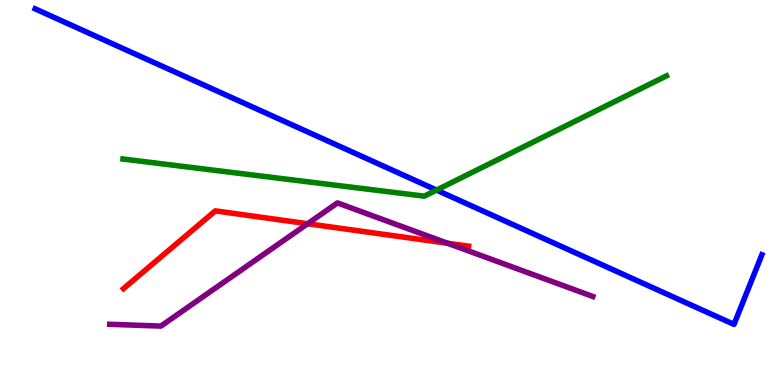[{'lines': ['blue', 'red'], 'intersections': []}, {'lines': ['green', 'red'], 'intersections': []}, {'lines': ['purple', 'red'], 'intersections': [{'x': 3.97, 'y': 4.19}, {'x': 5.77, 'y': 3.68}]}, {'lines': ['blue', 'green'], 'intersections': [{'x': 5.63, 'y': 5.06}]}, {'lines': ['blue', 'purple'], 'intersections': []}, {'lines': ['green', 'purple'], 'intersections': []}]